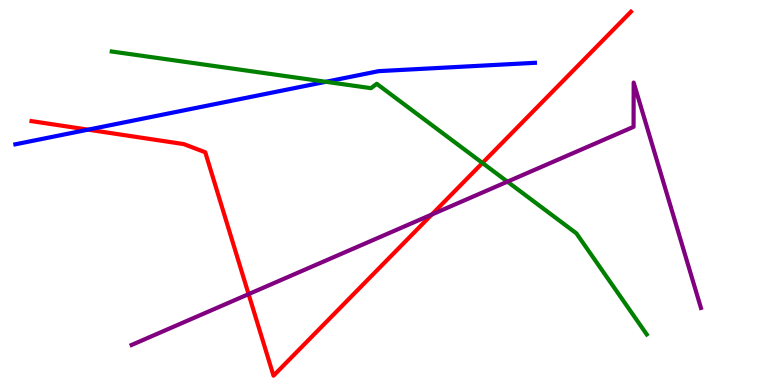[{'lines': ['blue', 'red'], 'intersections': [{'x': 1.14, 'y': 6.63}]}, {'lines': ['green', 'red'], 'intersections': [{'x': 6.23, 'y': 5.77}]}, {'lines': ['purple', 'red'], 'intersections': [{'x': 3.21, 'y': 2.36}, {'x': 5.57, 'y': 4.43}]}, {'lines': ['blue', 'green'], 'intersections': [{'x': 4.2, 'y': 7.88}]}, {'lines': ['blue', 'purple'], 'intersections': []}, {'lines': ['green', 'purple'], 'intersections': [{'x': 6.55, 'y': 5.28}]}]